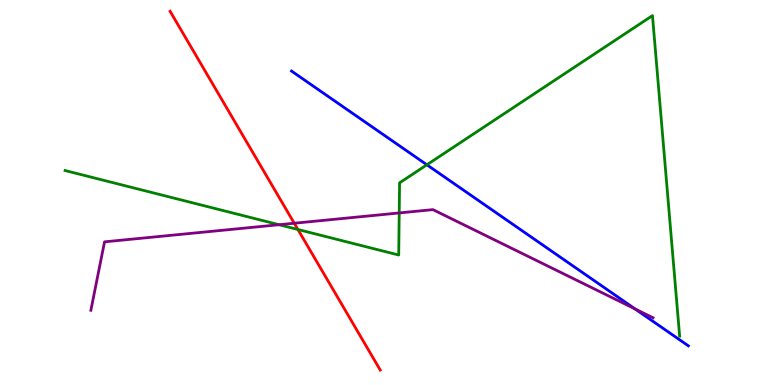[{'lines': ['blue', 'red'], 'intersections': []}, {'lines': ['green', 'red'], 'intersections': [{'x': 3.84, 'y': 4.04}]}, {'lines': ['purple', 'red'], 'intersections': [{'x': 3.8, 'y': 4.2}]}, {'lines': ['blue', 'green'], 'intersections': [{'x': 5.51, 'y': 5.72}]}, {'lines': ['blue', 'purple'], 'intersections': [{'x': 8.19, 'y': 1.98}]}, {'lines': ['green', 'purple'], 'intersections': [{'x': 3.6, 'y': 4.16}, {'x': 5.15, 'y': 4.47}]}]